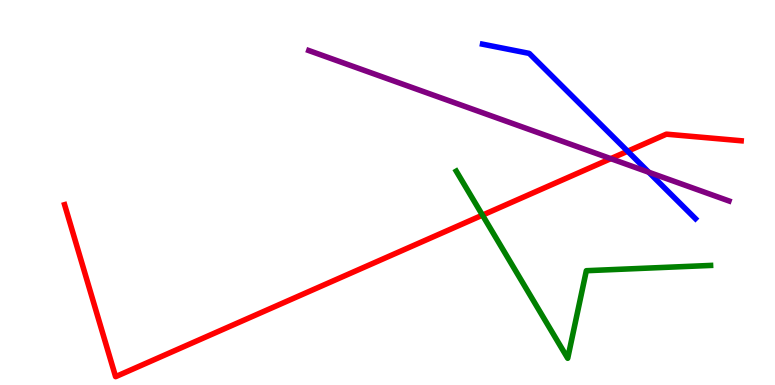[{'lines': ['blue', 'red'], 'intersections': [{'x': 8.1, 'y': 6.07}]}, {'lines': ['green', 'red'], 'intersections': [{'x': 6.23, 'y': 4.41}]}, {'lines': ['purple', 'red'], 'intersections': [{'x': 7.88, 'y': 5.88}]}, {'lines': ['blue', 'green'], 'intersections': []}, {'lines': ['blue', 'purple'], 'intersections': [{'x': 8.37, 'y': 5.53}]}, {'lines': ['green', 'purple'], 'intersections': []}]